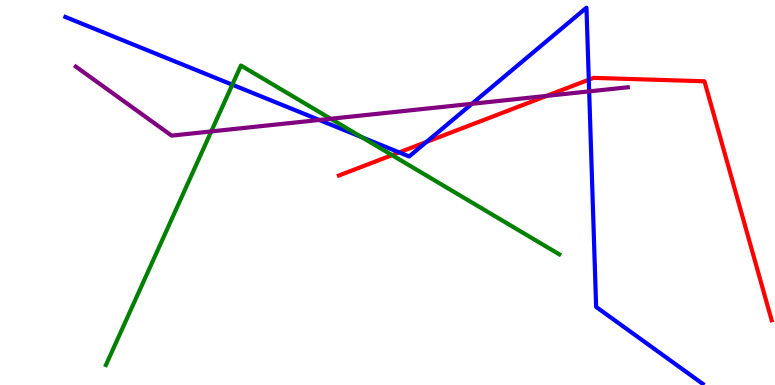[{'lines': ['blue', 'red'], 'intersections': [{'x': 5.15, 'y': 6.04}, {'x': 5.5, 'y': 6.31}, {'x': 7.6, 'y': 7.93}]}, {'lines': ['green', 'red'], 'intersections': [{'x': 5.06, 'y': 5.97}]}, {'lines': ['purple', 'red'], 'intersections': [{'x': 7.05, 'y': 7.51}]}, {'lines': ['blue', 'green'], 'intersections': [{'x': 3.0, 'y': 7.8}, {'x': 4.67, 'y': 6.44}]}, {'lines': ['blue', 'purple'], 'intersections': [{'x': 4.12, 'y': 6.88}, {'x': 6.09, 'y': 7.3}, {'x': 7.6, 'y': 7.63}]}, {'lines': ['green', 'purple'], 'intersections': [{'x': 2.73, 'y': 6.59}, {'x': 4.27, 'y': 6.92}]}]